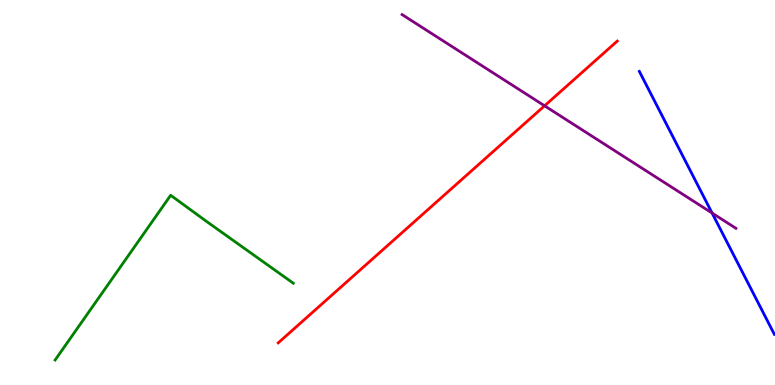[{'lines': ['blue', 'red'], 'intersections': []}, {'lines': ['green', 'red'], 'intersections': []}, {'lines': ['purple', 'red'], 'intersections': [{'x': 7.03, 'y': 7.25}]}, {'lines': ['blue', 'green'], 'intersections': []}, {'lines': ['blue', 'purple'], 'intersections': [{'x': 9.19, 'y': 4.47}]}, {'lines': ['green', 'purple'], 'intersections': []}]